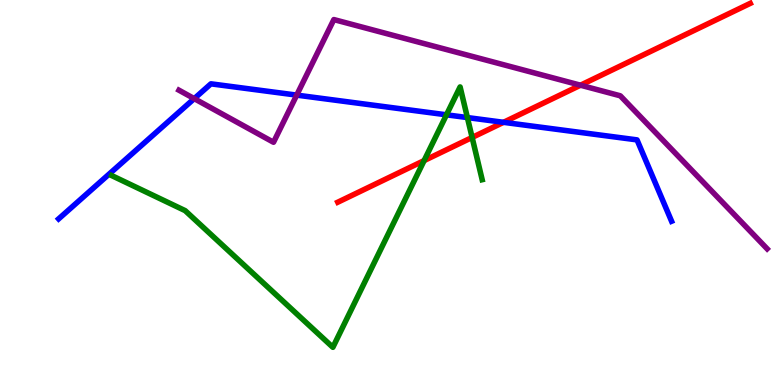[{'lines': ['blue', 'red'], 'intersections': [{'x': 6.5, 'y': 6.82}]}, {'lines': ['green', 'red'], 'intersections': [{'x': 5.47, 'y': 5.83}, {'x': 6.09, 'y': 6.43}]}, {'lines': ['purple', 'red'], 'intersections': [{'x': 7.49, 'y': 7.79}]}, {'lines': ['blue', 'green'], 'intersections': [{'x': 5.76, 'y': 7.02}, {'x': 6.03, 'y': 6.95}]}, {'lines': ['blue', 'purple'], 'intersections': [{'x': 2.51, 'y': 7.44}, {'x': 3.83, 'y': 7.53}]}, {'lines': ['green', 'purple'], 'intersections': []}]